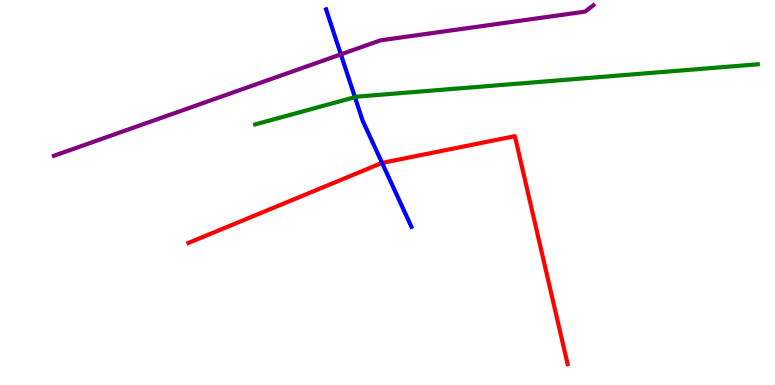[{'lines': ['blue', 'red'], 'intersections': [{'x': 4.93, 'y': 5.77}]}, {'lines': ['green', 'red'], 'intersections': []}, {'lines': ['purple', 'red'], 'intersections': []}, {'lines': ['blue', 'green'], 'intersections': [{'x': 4.58, 'y': 7.48}]}, {'lines': ['blue', 'purple'], 'intersections': [{'x': 4.4, 'y': 8.59}]}, {'lines': ['green', 'purple'], 'intersections': []}]